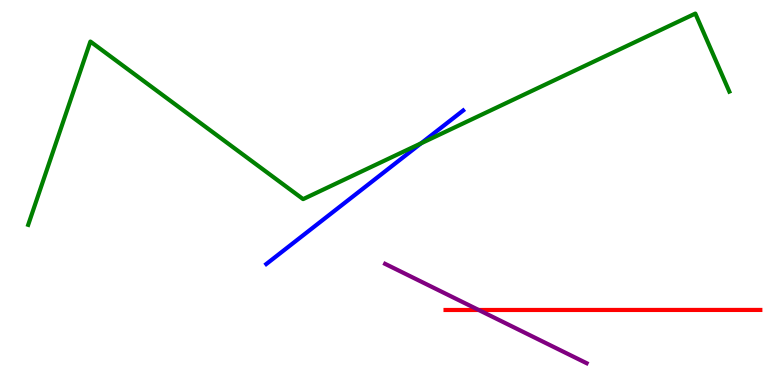[{'lines': ['blue', 'red'], 'intersections': []}, {'lines': ['green', 'red'], 'intersections': []}, {'lines': ['purple', 'red'], 'intersections': [{'x': 6.18, 'y': 1.95}]}, {'lines': ['blue', 'green'], 'intersections': [{'x': 5.43, 'y': 6.28}]}, {'lines': ['blue', 'purple'], 'intersections': []}, {'lines': ['green', 'purple'], 'intersections': []}]